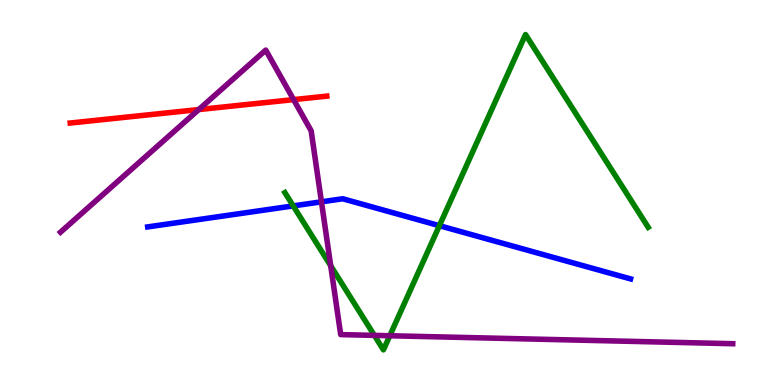[{'lines': ['blue', 'red'], 'intersections': []}, {'lines': ['green', 'red'], 'intersections': []}, {'lines': ['purple', 'red'], 'intersections': [{'x': 2.56, 'y': 7.15}, {'x': 3.79, 'y': 7.41}]}, {'lines': ['blue', 'green'], 'intersections': [{'x': 3.78, 'y': 4.65}, {'x': 5.67, 'y': 4.14}]}, {'lines': ['blue', 'purple'], 'intersections': [{'x': 4.15, 'y': 4.76}]}, {'lines': ['green', 'purple'], 'intersections': [{'x': 4.27, 'y': 3.1}, {'x': 4.83, 'y': 1.29}, {'x': 5.03, 'y': 1.28}]}]